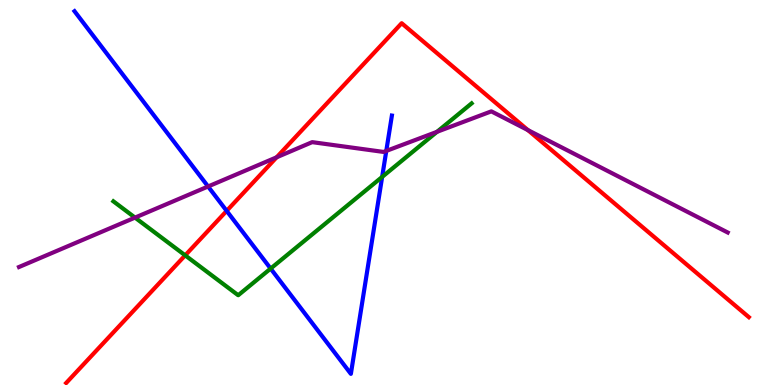[{'lines': ['blue', 'red'], 'intersections': [{'x': 2.92, 'y': 4.52}]}, {'lines': ['green', 'red'], 'intersections': [{'x': 2.39, 'y': 3.37}]}, {'lines': ['purple', 'red'], 'intersections': [{'x': 3.57, 'y': 5.91}, {'x': 6.81, 'y': 6.62}]}, {'lines': ['blue', 'green'], 'intersections': [{'x': 3.49, 'y': 3.02}, {'x': 4.93, 'y': 5.4}]}, {'lines': ['blue', 'purple'], 'intersections': [{'x': 2.68, 'y': 5.16}, {'x': 4.98, 'y': 6.08}]}, {'lines': ['green', 'purple'], 'intersections': [{'x': 1.74, 'y': 4.35}, {'x': 5.64, 'y': 6.58}]}]